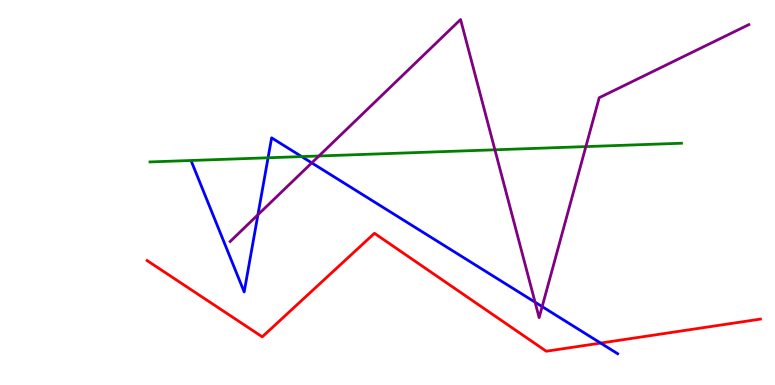[{'lines': ['blue', 'red'], 'intersections': [{'x': 7.75, 'y': 1.09}]}, {'lines': ['green', 'red'], 'intersections': []}, {'lines': ['purple', 'red'], 'intersections': []}, {'lines': ['blue', 'green'], 'intersections': [{'x': 3.46, 'y': 5.9}, {'x': 3.89, 'y': 5.93}]}, {'lines': ['blue', 'purple'], 'intersections': [{'x': 3.33, 'y': 4.42}, {'x': 4.02, 'y': 5.77}, {'x': 6.9, 'y': 2.15}, {'x': 7.0, 'y': 2.04}]}, {'lines': ['green', 'purple'], 'intersections': [{'x': 4.12, 'y': 5.95}, {'x': 6.39, 'y': 6.11}, {'x': 7.56, 'y': 6.19}]}]